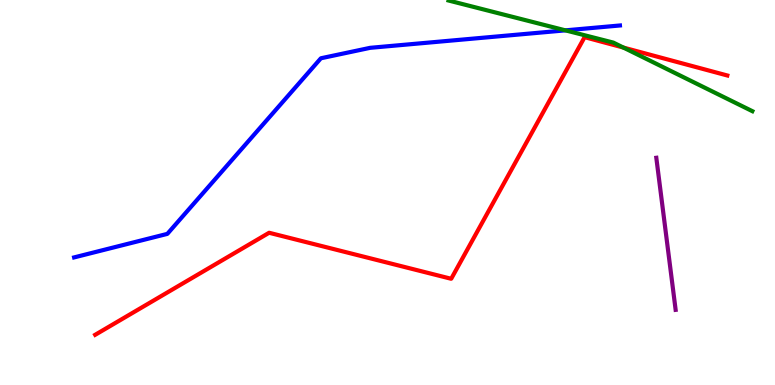[{'lines': ['blue', 'red'], 'intersections': []}, {'lines': ['green', 'red'], 'intersections': [{'x': 8.04, 'y': 8.76}]}, {'lines': ['purple', 'red'], 'intersections': []}, {'lines': ['blue', 'green'], 'intersections': [{'x': 7.3, 'y': 9.21}]}, {'lines': ['blue', 'purple'], 'intersections': []}, {'lines': ['green', 'purple'], 'intersections': []}]